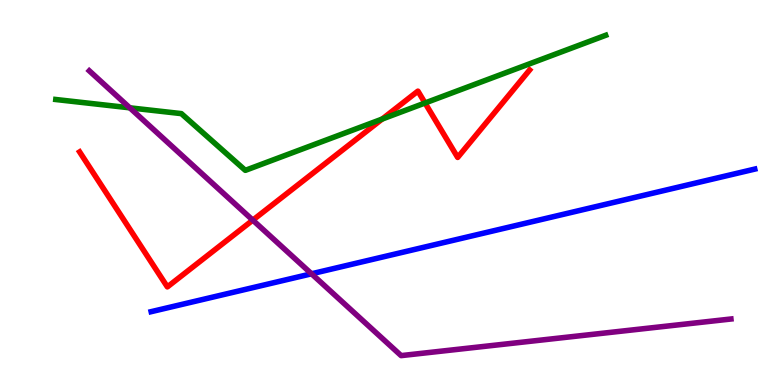[{'lines': ['blue', 'red'], 'intersections': []}, {'lines': ['green', 'red'], 'intersections': [{'x': 4.93, 'y': 6.91}, {'x': 5.48, 'y': 7.32}]}, {'lines': ['purple', 'red'], 'intersections': [{'x': 3.26, 'y': 4.28}]}, {'lines': ['blue', 'green'], 'intersections': []}, {'lines': ['blue', 'purple'], 'intersections': [{'x': 4.02, 'y': 2.89}]}, {'lines': ['green', 'purple'], 'intersections': [{'x': 1.68, 'y': 7.2}]}]